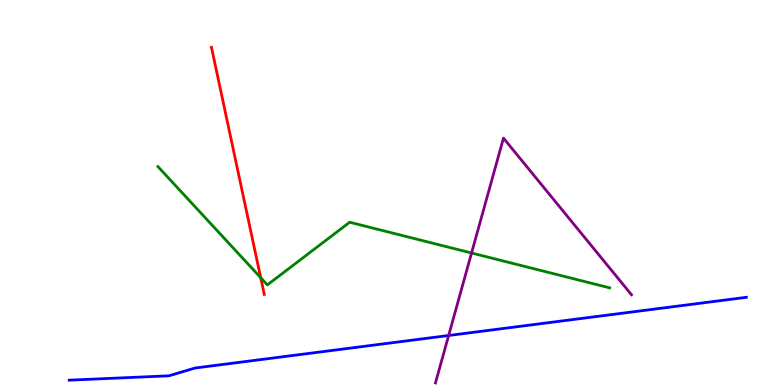[{'lines': ['blue', 'red'], 'intersections': []}, {'lines': ['green', 'red'], 'intersections': [{'x': 3.36, 'y': 2.79}]}, {'lines': ['purple', 'red'], 'intersections': []}, {'lines': ['blue', 'green'], 'intersections': []}, {'lines': ['blue', 'purple'], 'intersections': [{'x': 5.79, 'y': 1.29}]}, {'lines': ['green', 'purple'], 'intersections': [{'x': 6.08, 'y': 3.43}]}]